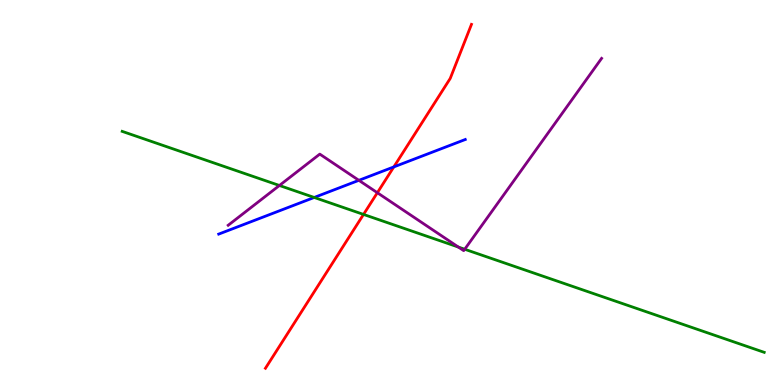[{'lines': ['blue', 'red'], 'intersections': [{'x': 5.08, 'y': 5.66}]}, {'lines': ['green', 'red'], 'intersections': [{'x': 4.69, 'y': 4.43}]}, {'lines': ['purple', 'red'], 'intersections': [{'x': 4.87, 'y': 4.99}]}, {'lines': ['blue', 'green'], 'intersections': [{'x': 4.05, 'y': 4.87}]}, {'lines': ['blue', 'purple'], 'intersections': [{'x': 4.63, 'y': 5.32}]}, {'lines': ['green', 'purple'], 'intersections': [{'x': 3.61, 'y': 5.18}, {'x': 5.91, 'y': 3.58}, {'x': 6.0, 'y': 3.53}]}]